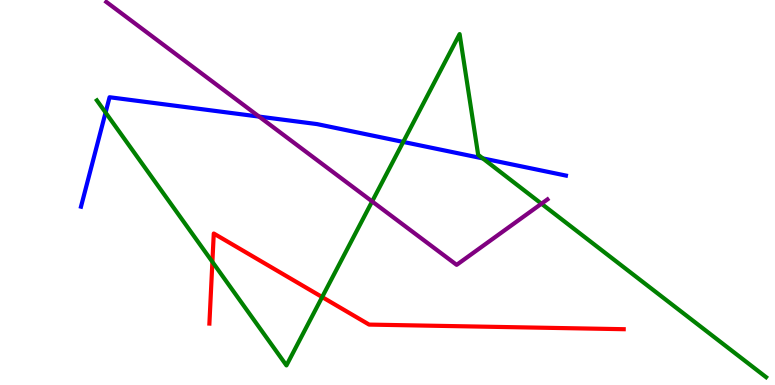[{'lines': ['blue', 'red'], 'intersections': []}, {'lines': ['green', 'red'], 'intersections': [{'x': 2.74, 'y': 3.2}, {'x': 4.16, 'y': 2.28}]}, {'lines': ['purple', 'red'], 'intersections': []}, {'lines': ['blue', 'green'], 'intersections': [{'x': 1.36, 'y': 7.08}, {'x': 5.2, 'y': 6.31}, {'x': 6.23, 'y': 5.89}]}, {'lines': ['blue', 'purple'], 'intersections': [{'x': 3.34, 'y': 6.97}]}, {'lines': ['green', 'purple'], 'intersections': [{'x': 4.8, 'y': 4.77}, {'x': 6.99, 'y': 4.71}]}]